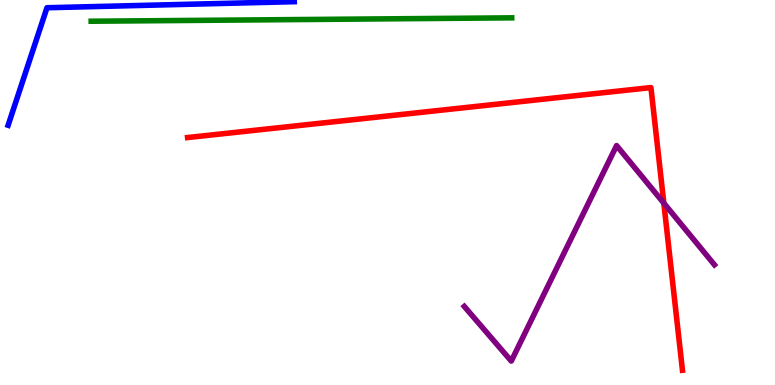[{'lines': ['blue', 'red'], 'intersections': []}, {'lines': ['green', 'red'], 'intersections': []}, {'lines': ['purple', 'red'], 'intersections': [{'x': 8.57, 'y': 4.72}]}, {'lines': ['blue', 'green'], 'intersections': []}, {'lines': ['blue', 'purple'], 'intersections': []}, {'lines': ['green', 'purple'], 'intersections': []}]